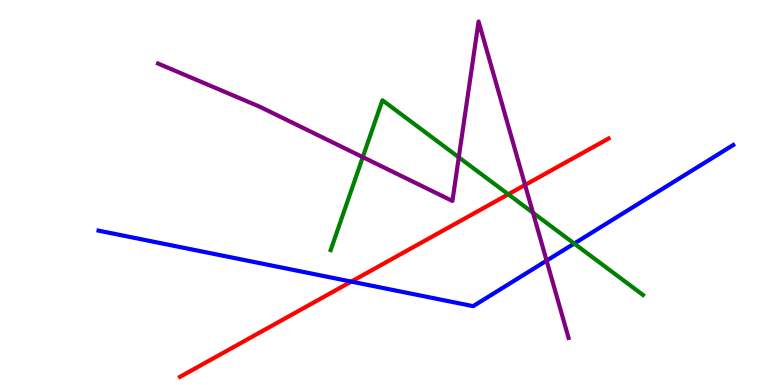[{'lines': ['blue', 'red'], 'intersections': [{'x': 4.53, 'y': 2.69}]}, {'lines': ['green', 'red'], 'intersections': [{'x': 6.56, 'y': 4.95}]}, {'lines': ['purple', 'red'], 'intersections': [{'x': 6.78, 'y': 5.2}]}, {'lines': ['blue', 'green'], 'intersections': [{'x': 7.41, 'y': 3.67}]}, {'lines': ['blue', 'purple'], 'intersections': [{'x': 7.05, 'y': 3.23}]}, {'lines': ['green', 'purple'], 'intersections': [{'x': 4.68, 'y': 5.92}, {'x': 5.92, 'y': 5.91}, {'x': 6.88, 'y': 4.47}]}]